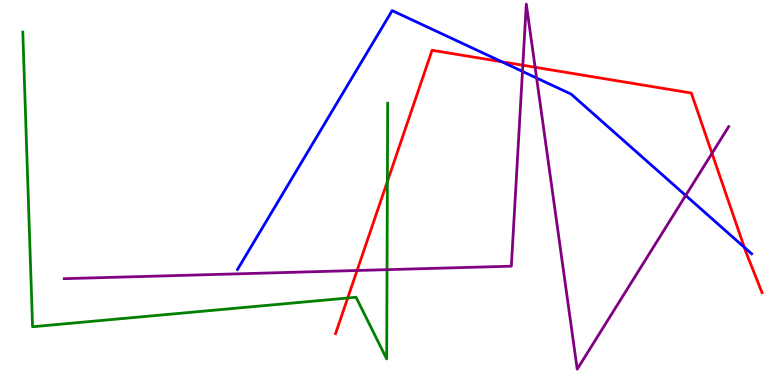[{'lines': ['blue', 'red'], 'intersections': [{'x': 6.48, 'y': 8.4}, {'x': 9.6, 'y': 3.58}]}, {'lines': ['green', 'red'], 'intersections': [{'x': 4.49, 'y': 2.26}, {'x': 5.0, 'y': 5.29}]}, {'lines': ['purple', 'red'], 'intersections': [{'x': 4.61, 'y': 2.97}, {'x': 6.75, 'y': 8.31}, {'x': 6.9, 'y': 8.25}, {'x': 9.19, 'y': 6.02}]}, {'lines': ['blue', 'green'], 'intersections': []}, {'lines': ['blue', 'purple'], 'intersections': [{'x': 6.74, 'y': 8.15}, {'x': 6.92, 'y': 7.97}, {'x': 8.85, 'y': 4.92}]}, {'lines': ['green', 'purple'], 'intersections': [{'x': 4.99, 'y': 3.0}]}]